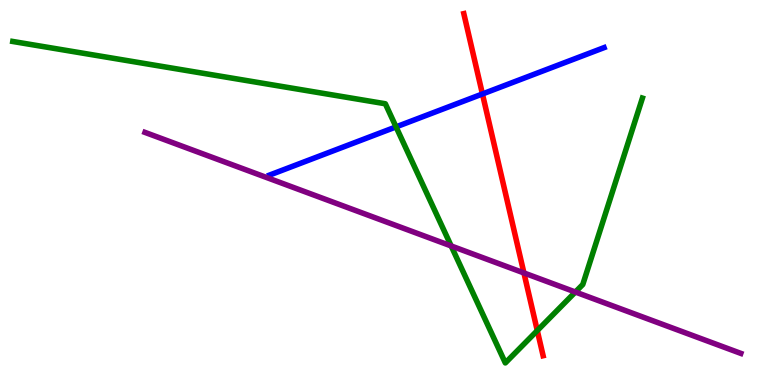[{'lines': ['blue', 'red'], 'intersections': [{'x': 6.23, 'y': 7.56}]}, {'lines': ['green', 'red'], 'intersections': [{'x': 6.93, 'y': 1.41}]}, {'lines': ['purple', 'red'], 'intersections': [{'x': 6.76, 'y': 2.91}]}, {'lines': ['blue', 'green'], 'intersections': [{'x': 5.11, 'y': 6.7}]}, {'lines': ['blue', 'purple'], 'intersections': []}, {'lines': ['green', 'purple'], 'intersections': [{'x': 5.82, 'y': 3.61}, {'x': 7.42, 'y': 2.42}]}]